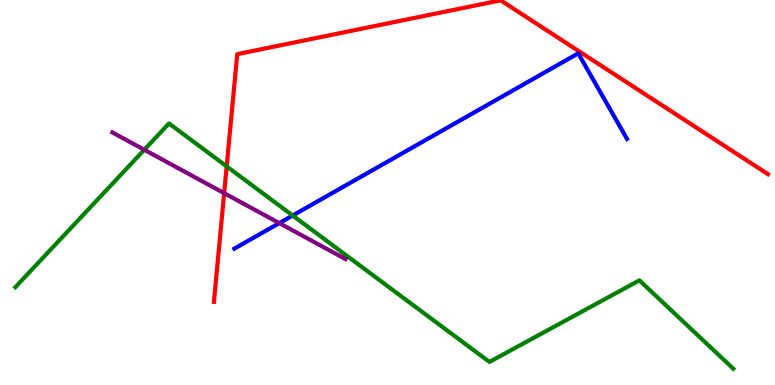[{'lines': ['blue', 'red'], 'intersections': []}, {'lines': ['green', 'red'], 'intersections': [{'x': 2.92, 'y': 5.68}]}, {'lines': ['purple', 'red'], 'intersections': [{'x': 2.89, 'y': 4.98}]}, {'lines': ['blue', 'green'], 'intersections': [{'x': 3.78, 'y': 4.4}]}, {'lines': ['blue', 'purple'], 'intersections': [{'x': 3.6, 'y': 4.2}]}, {'lines': ['green', 'purple'], 'intersections': [{'x': 1.86, 'y': 6.11}]}]